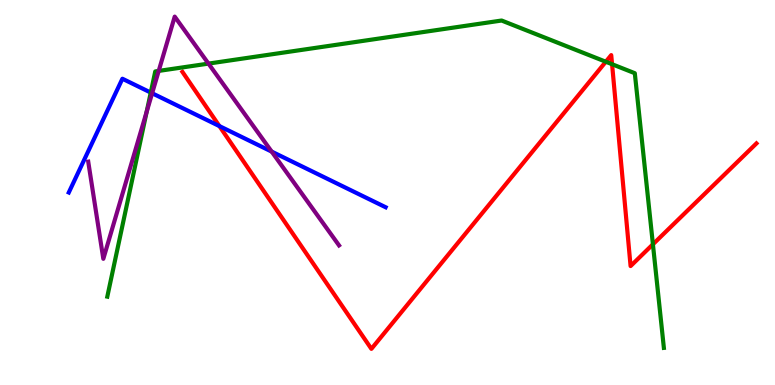[{'lines': ['blue', 'red'], 'intersections': [{'x': 2.83, 'y': 6.73}]}, {'lines': ['green', 'red'], 'intersections': [{'x': 7.82, 'y': 8.4}, {'x': 7.9, 'y': 8.33}, {'x': 8.42, 'y': 3.65}]}, {'lines': ['purple', 'red'], 'intersections': []}, {'lines': ['blue', 'green'], 'intersections': [{'x': 1.95, 'y': 7.6}]}, {'lines': ['blue', 'purple'], 'intersections': [{'x': 1.96, 'y': 7.58}, {'x': 3.51, 'y': 6.06}]}, {'lines': ['green', 'purple'], 'intersections': [{'x': 1.89, 'y': 7.1}, {'x': 2.05, 'y': 8.16}, {'x': 2.69, 'y': 8.35}]}]